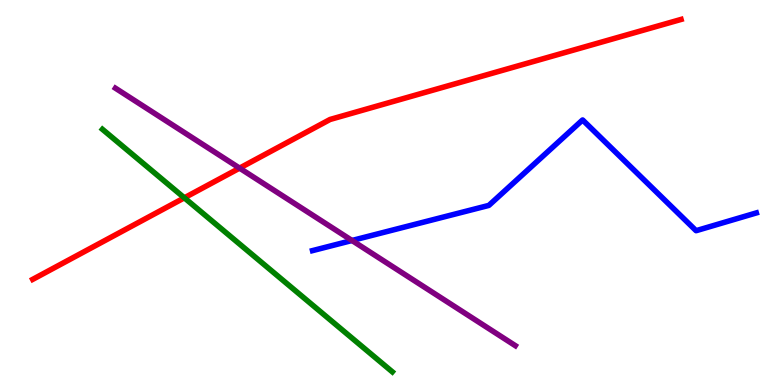[{'lines': ['blue', 'red'], 'intersections': []}, {'lines': ['green', 'red'], 'intersections': [{'x': 2.38, 'y': 4.86}]}, {'lines': ['purple', 'red'], 'intersections': [{'x': 3.09, 'y': 5.63}]}, {'lines': ['blue', 'green'], 'intersections': []}, {'lines': ['blue', 'purple'], 'intersections': [{'x': 4.54, 'y': 3.75}]}, {'lines': ['green', 'purple'], 'intersections': []}]